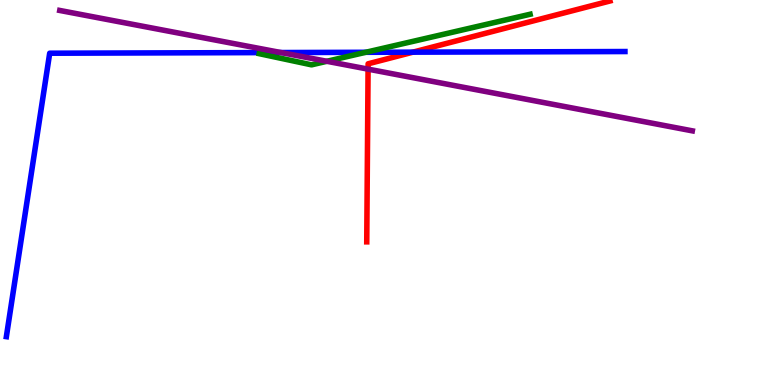[{'lines': ['blue', 'red'], 'intersections': [{'x': 5.33, 'y': 8.65}]}, {'lines': ['green', 'red'], 'intersections': []}, {'lines': ['purple', 'red'], 'intersections': [{'x': 4.75, 'y': 8.2}]}, {'lines': ['blue', 'green'], 'intersections': [{'x': 4.72, 'y': 8.64}]}, {'lines': ['blue', 'purple'], 'intersections': [{'x': 3.62, 'y': 8.64}]}, {'lines': ['green', 'purple'], 'intersections': [{'x': 4.22, 'y': 8.41}]}]